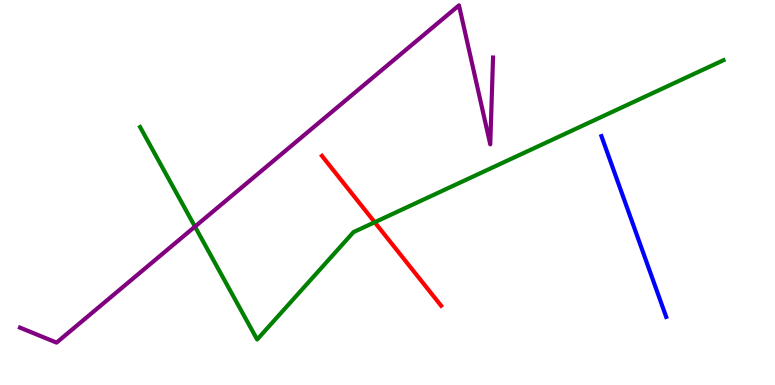[{'lines': ['blue', 'red'], 'intersections': []}, {'lines': ['green', 'red'], 'intersections': [{'x': 4.84, 'y': 4.23}]}, {'lines': ['purple', 'red'], 'intersections': []}, {'lines': ['blue', 'green'], 'intersections': []}, {'lines': ['blue', 'purple'], 'intersections': []}, {'lines': ['green', 'purple'], 'intersections': [{'x': 2.52, 'y': 4.11}]}]